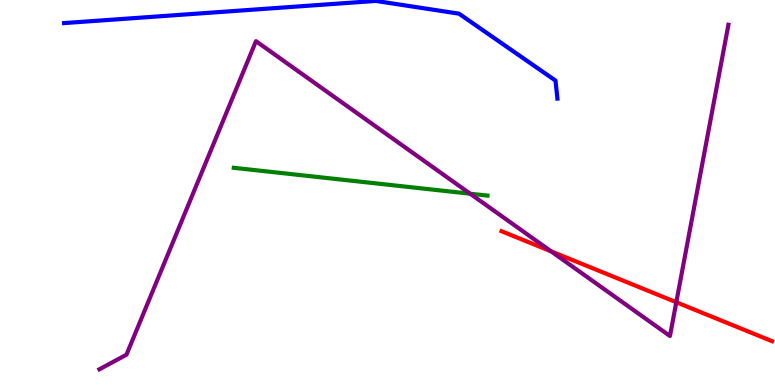[{'lines': ['blue', 'red'], 'intersections': []}, {'lines': ['green', 'red'], 'intersections': []}, {'lines': ['purple', 'red'], 'intersections': [{'x': 7.11, 'y': 3.47}, {'x': 8.73, 'y': 2.15}]}, {'lines': ['blue', 'green'], 'intersections': []}, {'lines': ['blue', 'purple'], 'intersections': []}, {'lines': ['green', 'purple'], 'intersections': [{'x': 6.07, 'y': 4.97}]}]